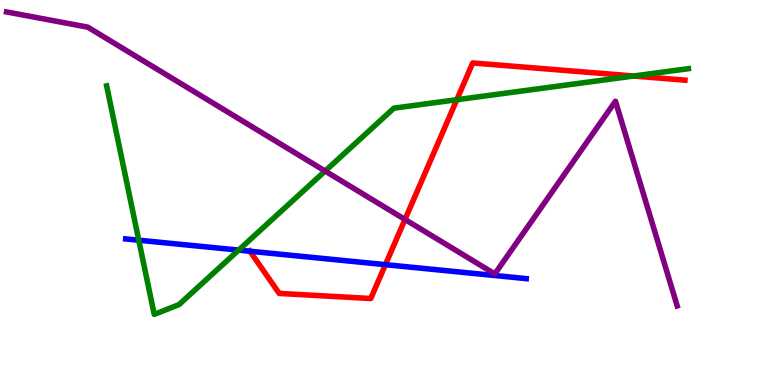[{'lines': ['blue', 'red'], 'intersections': [{'x': 3.23, 'y': 3.47}, {'x': 4.97, 'y': 3.13}]}, {'lines': ['green', 'red'], 'intersections': [{'x': 5.89, 'y': 7.41}, {'x': 8.18, 'y': 8.03}]}, {'lines': ['purple', 'red'], 'intersections': [{'x': 5.23, 'y': 4.3}]}, {'lines': ['blue', 'green'], 'intersections': [{'x': 1.79, 'y': 3.76}, {'x': 3.08, 'y': 3.5}]}, {'lines': ['blue', 'purple'], 'intersections': []}, {'lines': ['green', 'purple'], 'intersections': [{'x': 4.2, 'y': 5.56}]}]